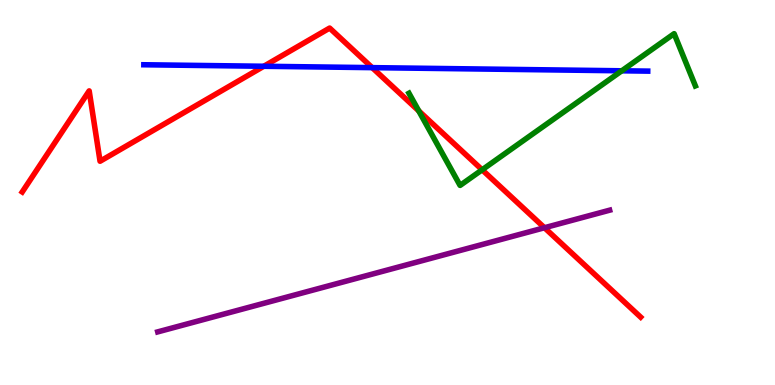[{'lines': ['blue', 'red'], 'intersections': [{'x': 3.4, 'y': 8.28}, {'x': 4.8, 'y': 8.24}]}, {'lines': ['green', 'red'], 'intersections': [{'x': 5.4, 'y': 7.12}, {'x': 6.22, 'y': 5.59}]}, {'lines': ['purple', 'red'], 'intersections': [{'x': 7.03, 'y': 4.08}]}, {'lines': ['blue', 'green'], 'intersections': [{'x': 8.02, 'y': 8.16}]}, {'lines': ['blue', 'purple'], 'intersections': []}, {'lines': ['green', 'purple'], 'intersections': []}]